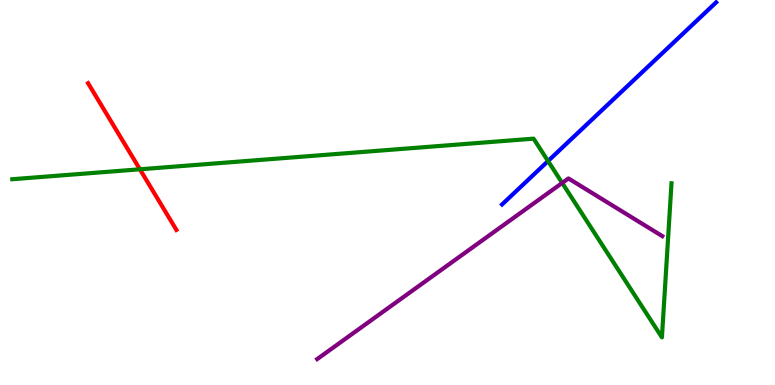[{'lines': ['blue', 'red'], 'intersections': []}, {'lines': ['green', 'red'], 'intersections': [{'x': 1.81, 'y': 5.6}]}, {'lines': ['purple', 'red'], 'intersections': []}, {'lines': ['blue', 'green'], 'intersections': [{'x': 7.07, 'y': 5.82}]}, {'lines': ['blue', 'purple'], 'intersections': []}, {'lines': ['green', 'purple'], 'intersections': [{'x': 7.25, 'y': 5.25}]}]